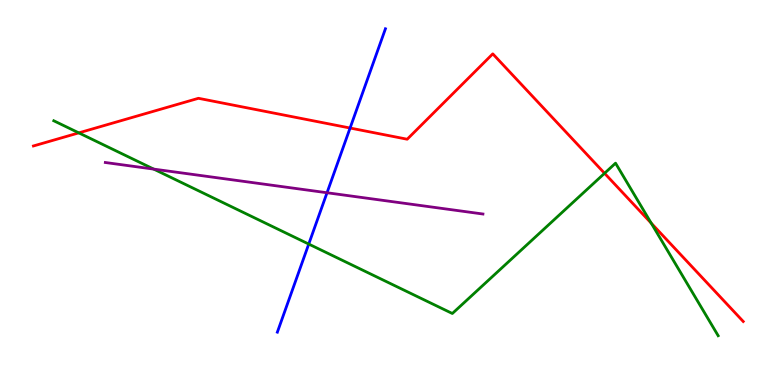[{'lines': ['blue', 'red'], 'intersections': [{'x': 4.52, 'y': 6.67}]}, {'lines': ['green', 'red'], 'intersections': [{'x': 1.02, 'y': 6.55}, {'x': 7.8, 'y': 5.5}, {'x': 8.4, 'y': 4.2}]}, {'lines': ['purple', 'red'], 'intersections': []}, {'lines': ['blue', 'green'], 'intersections': [{'x': 3.98, 'y': 3.66}]}, {'lines': ['blue', 'purple'], 'intersections': [{'x': 4.22, 'y': 4.99}]}, {'lines': ['green', 'purple'], 'intersections': [{'x': 1.98, 'y': 5.61}]}]